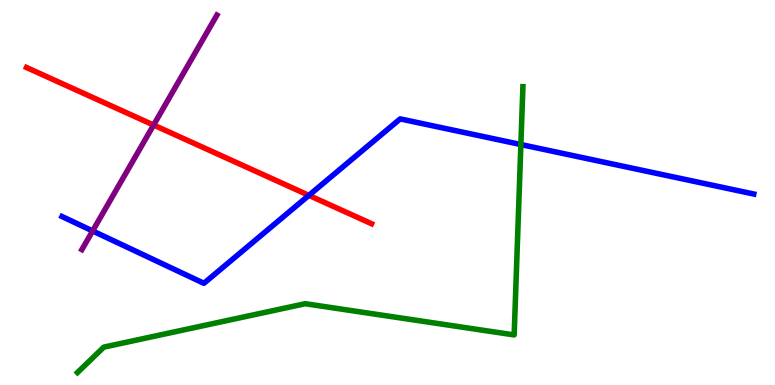[{'lines': ['blue', 'red'], 'intersections': [{'x': 3.99, 'y': 4.93}]}, {'lines': ['green', 'red'], 'intersections': []}, {'lines': ['purple', 'red'], 'intersections': [{'x': 1.98, 'y': 6.75}]}, {'lines': ['blue', 'green'], 'intersections': [{'x': 6.72, 'y': 6.25}]}, {'lines': ['blue', 'purple'], 'intersections': [{'x': 1.2, 'y': 4.0}]}, {'lines': ['green', 'purple'], 'intersections': []}]